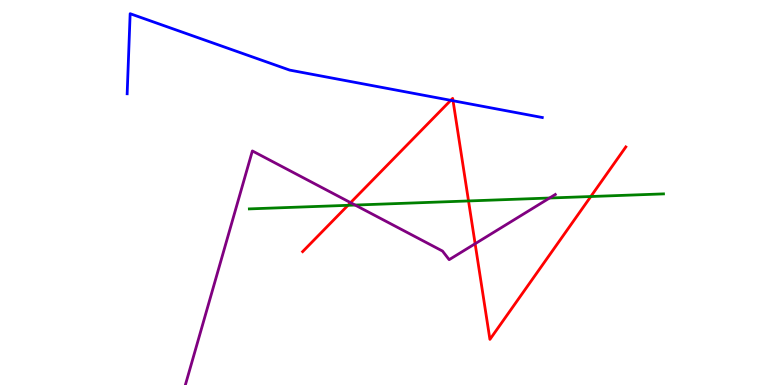[{'lines': ['blue', 'red'], 'intersections': [{'x': 5.82, 'y': 7.39}, {'x': 5.85, 'y': 7.38}]}, {'lines': ['green', 'red'], 'intersections': [{'x': 4.49, 'y': 4.67}, {'x': 6.05, 'y': 4.78}, {'x': 7.62, 'y': 4.9}]}, {'lines': ['purple', 'red'], 'intersections': [{'x': 4.52, 'y': 4.74}, {'x': 6.13, 'y': 3.67}]}, {'lines': ['blue', 'green'], 'intersections': []}, {'lines': ['blue', 'purple'], 'intersections': []}, {'lines': ['green', 'purple'], 'intersections': [{'x': 4.58, 'y': 4.67}, {'x': 7.09, 'y': 4.86}]}]